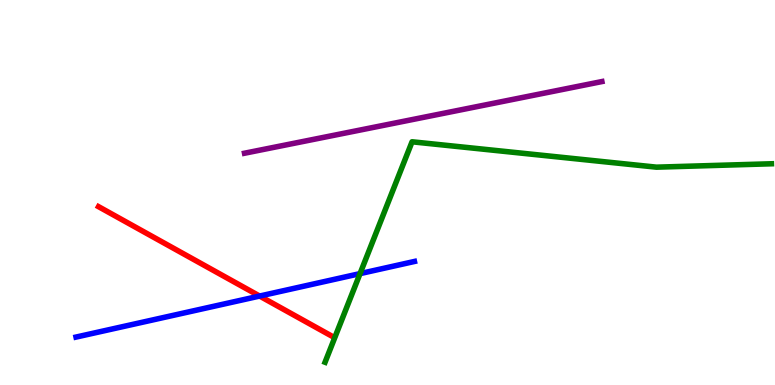[{'lines': ['blue', 'red'], 'intersections': [{'x': 3.35, 'y': 2.31}]}, {'lines': ['green', 'red'], 'intersections': []}, {'lines': ['purple', 'red'], 'intersections': []}, {'lines': ['blue', 'green'], 'intersections': [{'x': 4.65, 'y': 2.89}]}, {'lines': ['blue', 'purple'], 'intersections': []}, {'lines': ['green', 'purple'], 'intersections': []}]